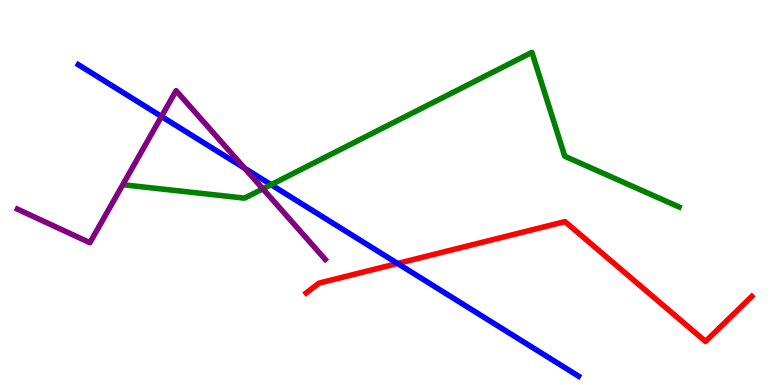[{'lines': ['blue', 'red'], 'intersections': [{'x': 5.13, 'y': 3.16}]}, {'lines': ['green', 'red'], 'intersections': []}, {'lines': ['purple', 'red'], 'intersections': []}, {'lines': ['blue', 'green'], 'intersections': [{'x': 3.5, 'y': 5.2}]}, {'lines': ['blue', 'purple'], 'intersections': [{'x': 2.08, 'y': 6.98}, {'x': 3.16, 'y': 5.63}]}, {'lines': ['green', 'purple'], 'intersections': [{'x': 3.39, 'y': 5.09}]}]